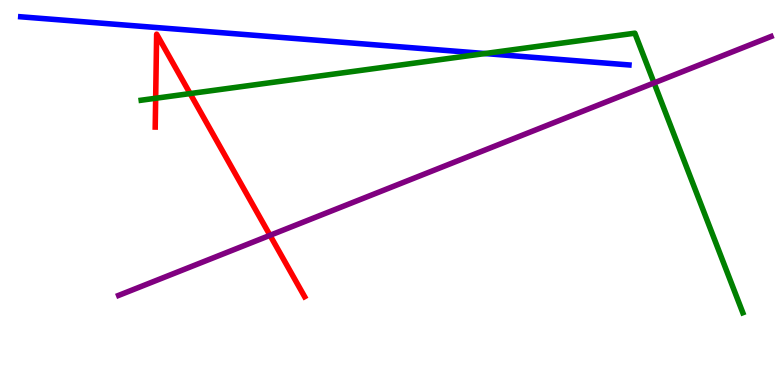[{'lines': ['blue', 'red'], 'intersections': []}, {'lines': ['green', 'red'], 'intersections': [{'x': 2.01, 'y': 7.45}, {'x': 2.45, 'y': 7.57}]}, {'lines': ['purple', 'red'], 'intersections': [{'x': 3.48, 'y': 3.89}]}, {'lines': ['blue', 'green'], 'intersections': [{'x': 6.26, 'y': 8.61}]}, {'lines': ['blue', 'purple'], 'intersections': []}, {'lines': ['green', 'purple'], 'intersections': [{'x': 8.44, 'y': 7.85}]}]